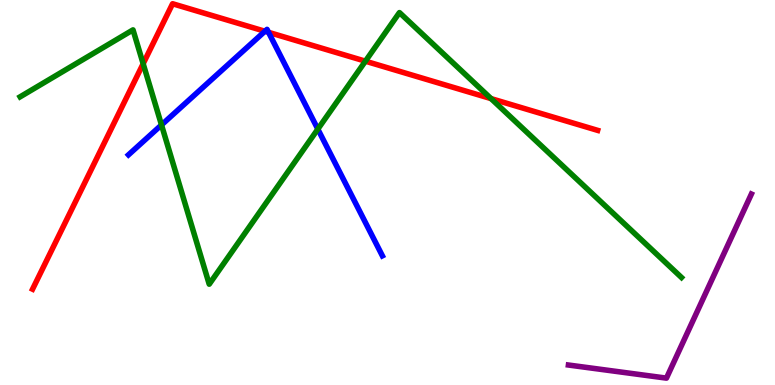[{'lines': ['blue', 'red'], 'intersections': [{'x': 3.42, 'y': 9.19}, {'x': 3.46, 'y': 9.16}]}, {'lines': ['green', 'red'], 'intersections': [{'x': 1.85, 'y': 8.34}, {'x': 4.71, 'y': 8.41}, {'x': 6.34, 'y': 7.44}]}, {'lines': ['purple', 'red'], 'intersections': []}, {'lines': ['blue', 'green'], 'intersections': [{'x': 2.08, 'y': 6.76}, {'x': 4.1, 'y': 6.65}]}, {'lines': ['blue', 'purple'], 'intersections': []}, {'lines': ['green', 'purple'], 'intersections': []}]